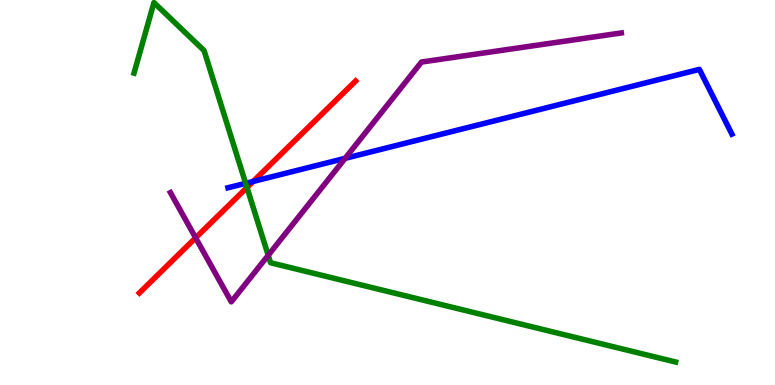[{'lines': ['blue', 'red'], 'intersections': [{'x': 3.27, 'y': 5.29}]}, {'lines': ['green', 'red'], 'intersections': [{'x': 3.19, 'y': 5.13}]}, {'lines': ['purple', 'red'], 'intersections': [{'x': 2.52, 'y': 3.82}]}, {'lines': ['blue', 'green'], 'intersections': [{'x': 3.17, 'y': 5.24}]}, {'lines': ['blue', 'purple'], 'intersections': [{'x': 4.45, 'y': 5.89}]}, {'lines': ['green', 'purple'], 'intersections': [{'x': 3.46, 'y': 3.37}]}]